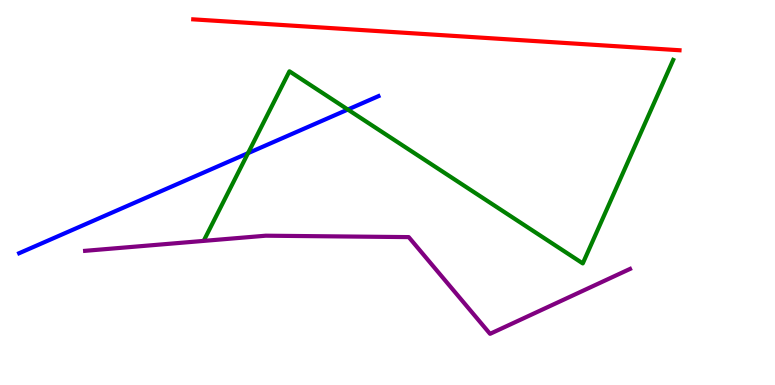[{'lines': ['blue', 'red'], 'intersections': []}, {'lines': ['green', 'red'], 'intersections': []}, {'lines': ['purple', 'red'], 'intersections': []}, {'lines': ['blue', 'green'], 'intersections': [{'x': 3.2, 'y': 6.02}, {'x': 4.49, 'y': 7.15}]}, {'lines': ['blue', 'purple'], 'intersections': []}, {'lines': ['green', 'purple'], 'intersections': []}]